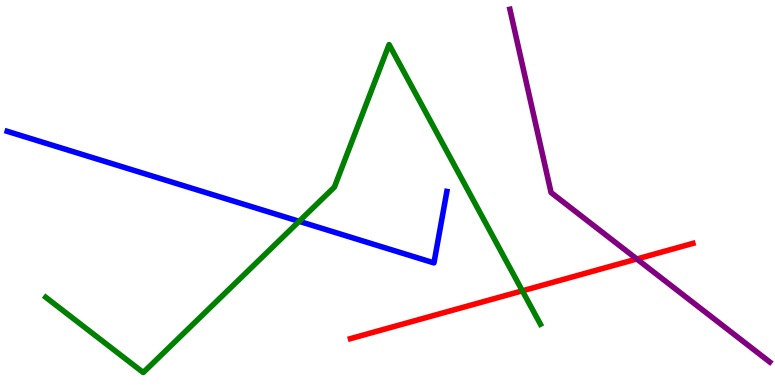[{'lines': ['blue', 'red'], 'intersections': []}, {'lines': ['green', 'red'], 'intersections': [{'x': 6.74, 'y': 2.45}]}, {'lines': ['purple', 'red'], 'intersections': [{'x': 8.22, 'y': 3.27}]}, {'lines': ['blue', 'green'], 'intersections': [{'x': 3.86, 'y': 4.25}]}, {'lines': ['blue', 'purple'], 'intersections': []}, {'lines': ['green', 'purple'], 'intersections': []}]